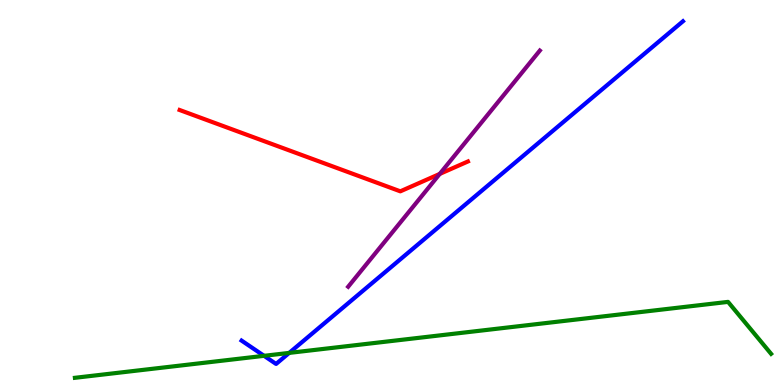[{'lines': ['blue', 'red'], 'intersections': []}, {'lines': ['green', 'red'], 'intersections': []}, {'lines': ['purple', 'red'], 'intersections': [{'x': 5.67, 'y': 5.48}]}, {'lines': ['blue', 'green'], 'intersections': [{'x': 3.41, 'y': 0.758}, {'x': 3.73, 'y': 0.834}]}, {'lines': ['blue', 'purple'], 'intersections': []}, {'lines': ['green', 'purple'], 'intersections': []}]